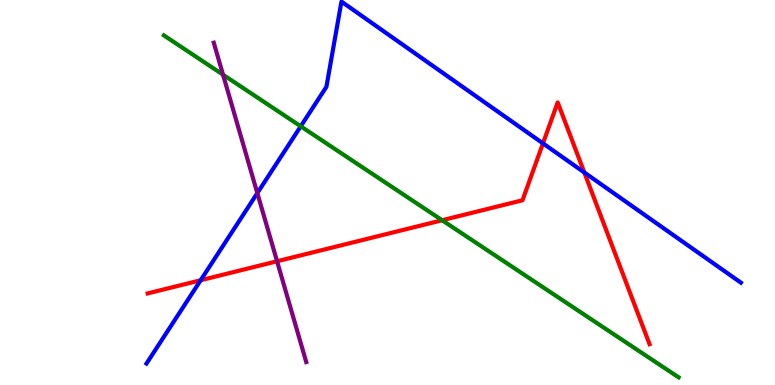[{'lines': ['blue', 'red'], 'intersections': [{'x': 2.59, 'y': 2.72}, {'x': 7.01, 'y': 6.28}, {'x': 7.54, 'y': 5.52}]}, {'lines': ['green', 'red'], 'intersections': [{'x': 5.7, 'y': 4.28}]}, {'lines': ['purple', 'red'], 'intersections': [{'x': 3.57, 'y': 3.21}]}, {'lines': ['blue', 'green'], 'intersections': [{'x': 3.88, 'y': 6.72}]}, {'lines': ['blue', 'purple'], 'intersections': [{'x': 3.32, 'y': 4.98}]}, {'lines': ['green', 'purple'], 'intersections': [{'x': 2.88, 'y': 8.06}]}]